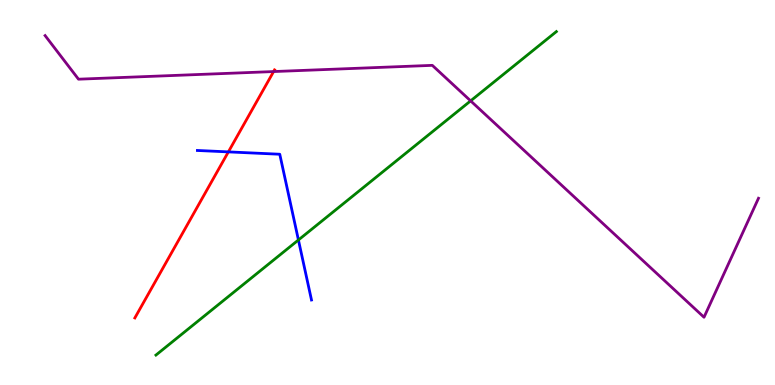[{'lines': ['blue', 'red'], 'intersections': [{'x': 2.95, 'y': 6.05}]}, {'lines': ['green', 'red'], 'intersections': []}, {'lines': ['purple', 'red'], 'intersections': [{'x': 3.53, 'y': 8.14}]}, {'lines': ['blue', 'green'], 'intersections': [{'x': 3.85, 'y': 3.77}]}, {'lines': ['blue', 'purple'], 'intersections': []}, {'lines': ['green', 'purple'], 'intersections': [{'x': 6.07, 'y': 7.38}]}]